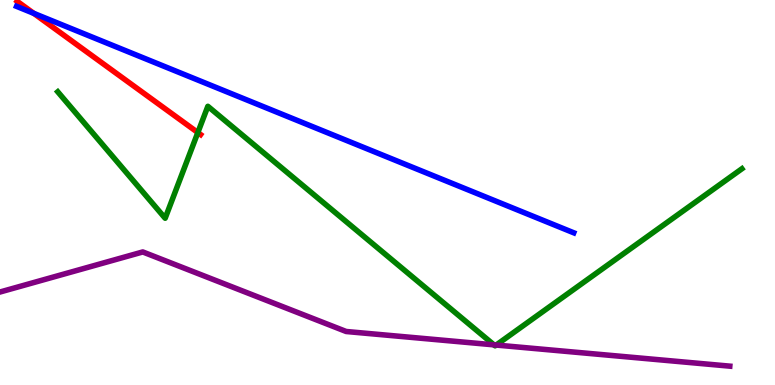[{'lines': ['blue', 'red'], 'intersections': [{'x': 0.436, 'y': 9.65}]}, {'lines': ['green', 'red'], 'intersections': [{'x': 2.55, 'y': 6.56}]}, {'lines': ['purple', 'red'], 'intersections': []}, {'lines': ['blue', 'green'], 'intersections': []}, {'lines': ['blue', 'purple'], 'intersections': []}, {'lines': ['green', 'purple'], 'intersections': [{'x': 6.37, 'y': 1.04}, {'x': 6.4, 'y': 1.04}]}]